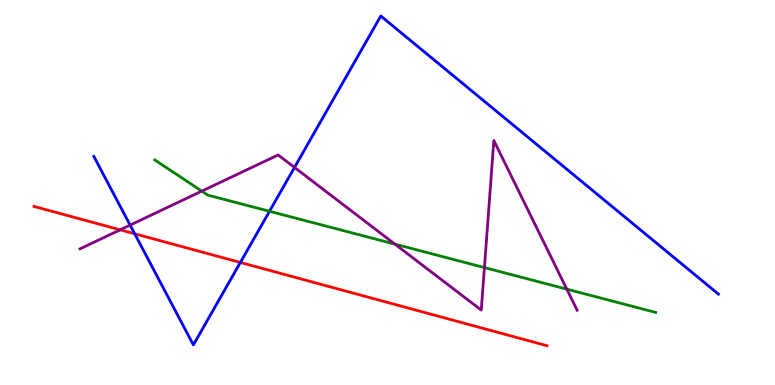[{'lines': ['blue', 'red'], 'intersections': [{'x': 1.74, 'y': 3.93}, {'x': 3.1, 'y': 3.18}]}, {'lines': ['green', 'red'], 'intersections': []}, {'lines': ['purple', 'red'], 'intersections': [{'x': 1.55, 'y': 4.03}]}, {'lines': ['blue', 'green'], 'intersections': [{'x': 3.48, 'y': 4.51}]}, {'lines': ['blue', 'purple'], 'intersections': [{'x': 1.68, 'y': 4.15}, {'x': 3.8, 'y': 5.65}]}, {'lines': ['green', 'purple'], 'intersections': [{'x': 2.6, 'y': 5.04}, {'x': 5.1, 'y': 3.66}, {'x': 6.25, 'y': 3.05}, {'x': 7.31, 'y': 2.49}]}]